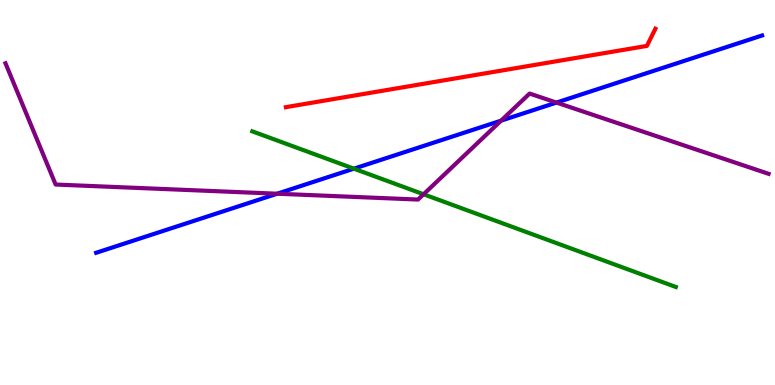[{'lines': ['blue', 'red'], 'intersections': []}, {'lines': ['green', 'red'], 'intersections': []}, {'lines': ['purple', 'red'], 'intersections': []}, {'lines': ['blue', 'green'], 'intersections': [{'x': 4.57, 'y': 5.62}]}, {'lines': ['blue', 'purple'], 'intersections': [{'x': 3.58, 'y': 4.97}, {'x': 6.47, 'y': 6.87}, {'x': 7.18, 'y': 7.34}]}, {'lines': ['green', 'purple'], 'intersections': [{'x': 5.47, 'y': 4.95}]}]